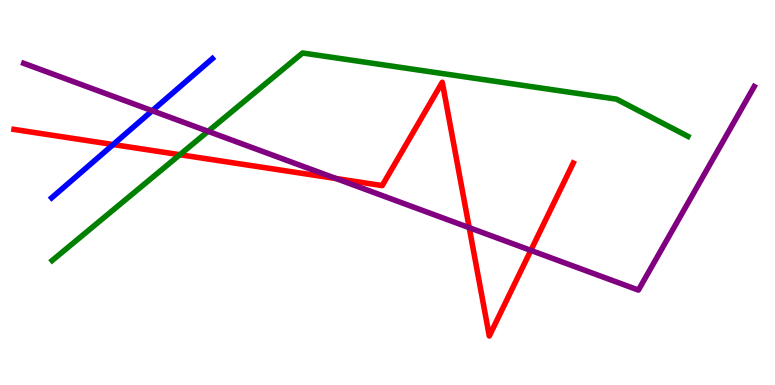[{'lines': ['blue', 'red'], 'intersections': [{'x': 1.46, 'y': 6.25}]}, {'lines': ['green', 'red'], 'intersections': [{'x': 2.32, 'y': 5.98}]}, {'lines': ['purple', 'red'], 'intersections': [{'x': 4.34, 'y': 5.36}, {'x': 6.05, 'y': 4.09}, {'x': 6.85, 'y': 3.5}]}, {'lines': ['blue', 'green'], 'intersections': []}, {'lines': ['blue', 'purple'], 'intersections': [{'x': 1.96, 'y': 7.12}]}, {'lines': ['green', 'purple'], 'intersections': [{'x': 2.68, 'y': 6.59}]}]